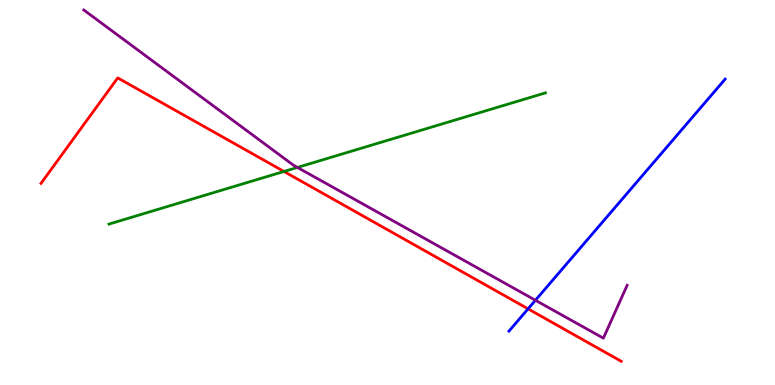[{'lines': ['blue', 'red'], 'intersections': [{'x': 6.81, 'y': 1.98}]}, {'lines': ['green', 'red'], 'intersections': [{'x': 3.66, 'y': 5.55}]}, {'lines': ['purple', 'red'], 'intersections': []}, {'lines': ['blue', 'green'], 'intersections': []}, {'lines': ['blue', 'purple'], 'intersections': [{'x': 6.91, 'y': 2.2}]}, {'lines': ['green', 'purple'], 'intersections': [{'x': 3.84, 'y': 5.65}]}]